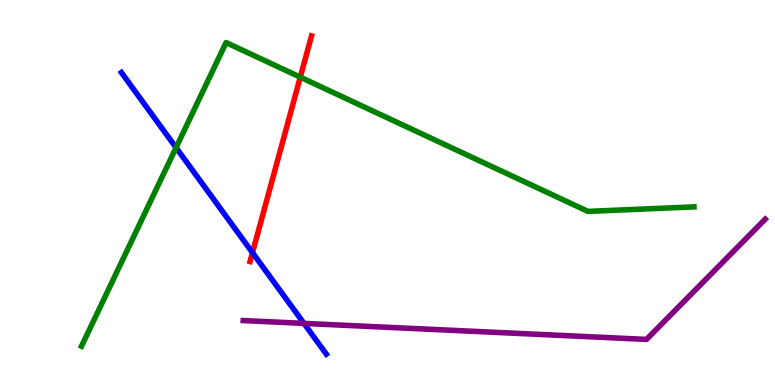[{'lines': ['blue', 'red'], 'intersections': [{'x': 3.26, 'y': 3.44}]}, {'lines': ['green', 'red'], 'intersections': [{'x': 3.87, 'y': 8.0}]}, {'lines': ['purple', 'red'], 'intersections': []}, {'lines': ['blue', 'green'], 'intersections': [{'x': 2.27, 'y': 6.17}]}, {'lines': ['blue', 'purple'], 'intersections': [{'x': 3.92, 'y': 1.6}]}, {'lines': ['green', 'purple'], 'intersections': []}]